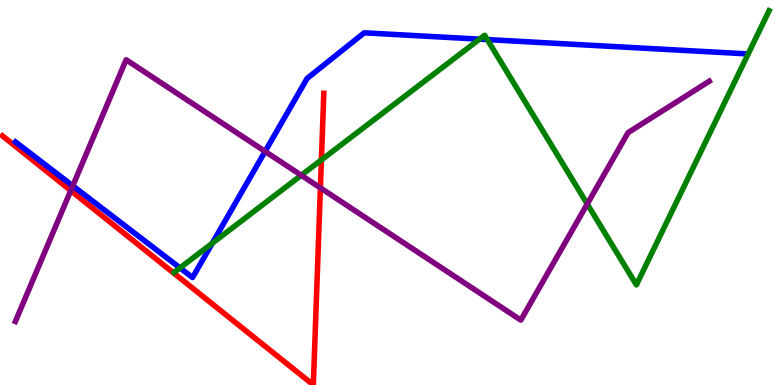[{'lines': ['blue', 'red'], 'intersections': []}, {'lines': ['green', 'red'], 'intersections': [{'x': 4.15, 'y': 5.85}]}, {'lines': ['purple', 'red'], 'intersections': [{'x': 0.913, 'y': 5.05}, {'x': 4.13, 'y': 5.12}]}, {'lines': ['blue', 'green'], 'intersections': [{'x': 2.32, 'y': 3.04}, {'x': 2.74, 'y': 3.68}, {'x': 6.19, 'y': 8.98}, {'x': 6.29, 'y': 8.97}]}, {'lines': ['blue', 'purple'], 'intersections': [{'x': 0.939, 'y': 5.17}, {'x': 3.42, 'y': 6.07}]}, {'lines': ['green', 'purple'], 'intersections': [{'x': 3.89, 'y': 5.45}, {'x': 7.58, 'y': 4.7}]}]